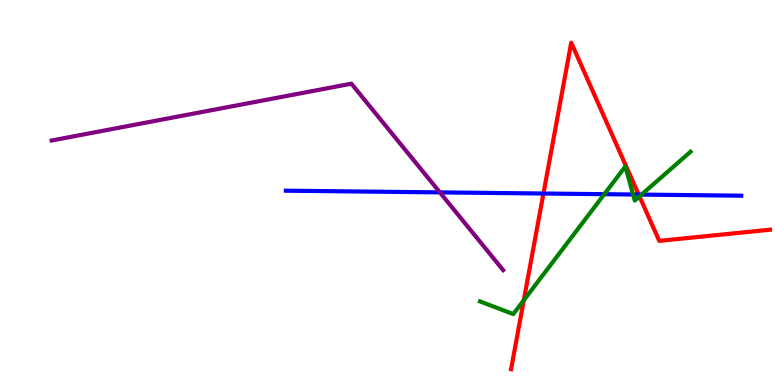[{'lines': ['blue', 'red'], 'intersections': [{'x': 7.01, 'y': 4.97}, {'x': 8.24, 'y': 4.95}]}, {'lines': ['green', 'red'], 'intersections': [{'x': 6.76, 'y': 2.2}, {'x': 8.25, 'y': 4.9}]}, {'lines': ['purple', 'red'], 'intersections': []}, {'lines': ['blue', 'green'], 'intersections': [{'x': 7.8, 'y': 4.96}, {'x': 8.17, 'y': 4.95}, {'x': 8.28, 'y': 4.95}]}, {'lines': ['blue', 'purple'], 'intersections': [{'x': 5.68, 'y': 5.0}]}, {'lines': ['green', 'purple'], 'intersections': []}]